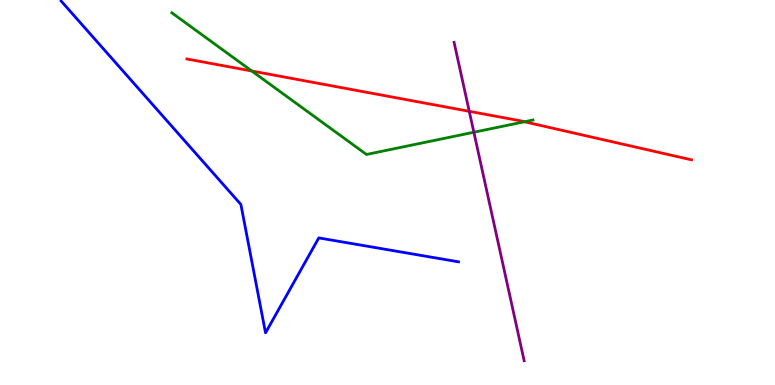[{'lines': ['blue', 'red'], 'intersections': []}, {'lines': ['green', 'red'], 'intersections': [{'x': 3.25, 'y': 8.16}, {'x': 6.77, 'y': 6.84}]}, {'lines': ['purple', 'red'], 'intersections': [{'x': 6.05, 'y': 7.11}]}, {'lines': ['blue', 'green'], 'intersections': []}, {'lines': ['blue', 'purple'], 'intersections': []}, {'lines': ['green', 'purple'], 'intersections': [{'x': 6.11, 'y': 6.57}]}]